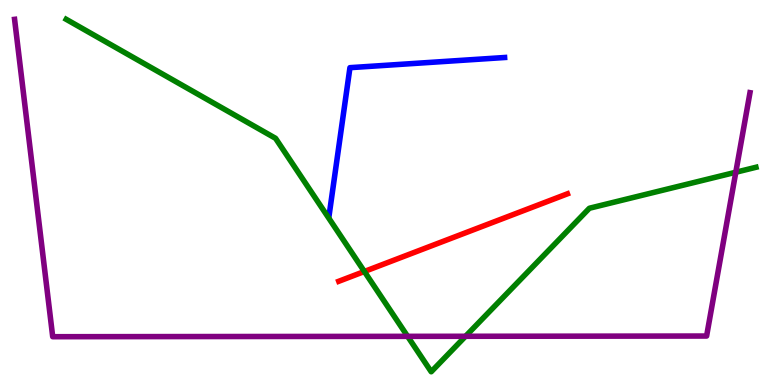[{'lines': ['blue', 'red'], 'intersections': []}, {'lines': ['green', 'red'], 'intersections': [{'x': 4.7, 'y': 2.95}]}, {'lines': ['purple', 'red'], 'intersections': []}, {'lines': ['blue', 'green'], 'intersections': []}, {'lines': ['blue', 'purple'], 'intersections': []}, {'lines': ['green', 'purple'], 'intersections': [{'x': 5.26, 'y': 1.26}, {'x': 6.01, 'y': 1.27}, {'x': 9.49, 'y': 5.53}]}]